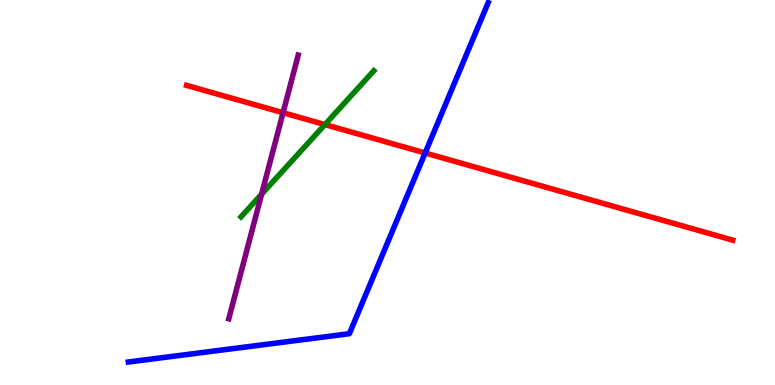[{'lines': ['blue', 'red'], 'intersections': [{'x': 5.49, 'y': 6.03}]}, {'lines': ['green', 'red'], 'intersections': [{'x': 4.19, 'y': 6.76}]}, {'lines': ['purple', 'red'], 'intersections': [{'x': 3.65, 'y': 7.07}]}, {'lines': ['blue', 'green'], 'intersections': []}, {'lines': ['blue', 'purple'], 'intersections': []}, {'lines': ['green', 'purple'], 'intersections': [{'x': 3.38, 'y': 4.96}]}]